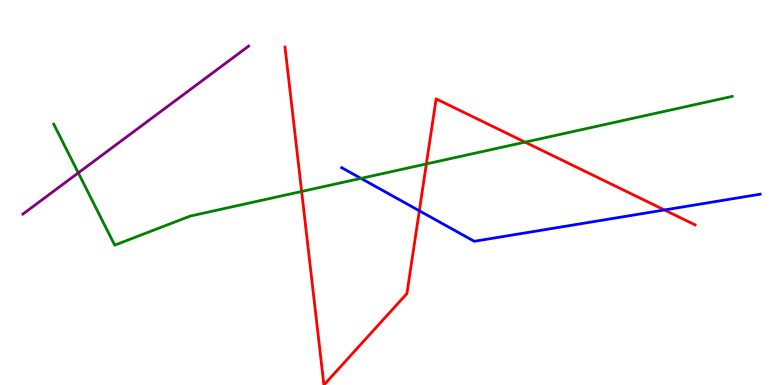[{'lines': ['blue', 'red'], 'intersections': [{'x': 5.41, 'y': 4.52}, {'x': 8.57, 'y': 4.55}]}, {'lines': ['green', 'red'], 'intersections': [{'x': 3.89, 'y': 5.03}, {'x': 5.5, 'y': 5.74}, {'x': 6.77, 'y': 6.31}]}, {'lines': ['purple', 'red'], 'intersections': []}, {'lines': ['blue', 'green'], 'intersections': [{'x': 4.66, 'y': 5.37}]}, {'lines': ['blue', 'purple'], 'intersections': []}, {'lines': ['green', 'purple'], 'intersections': [{'x': 1.01, 'y': 5.51}]}]